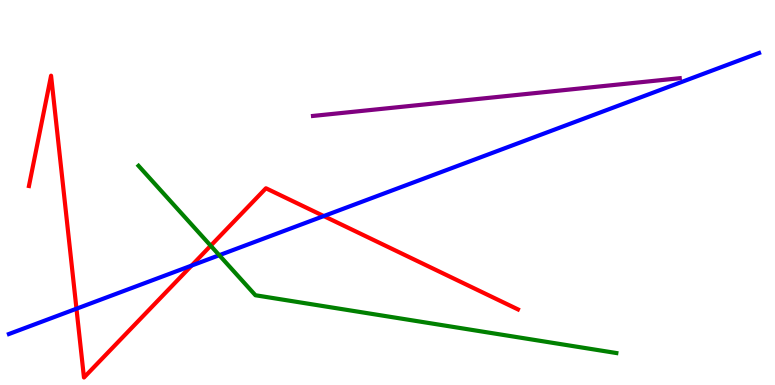[{'lines': ['blue', 'red'], 'intersections': [{'x': 0.987, 'y': 1.98}, {'x': 2.47, 'y': 3.1}, {'x': 4.18, 'y': 4.39}]}, {'lines': ['green', 'red'], 'intersections': [{'x': 2.72, 'y': 3.62}]}, {'lines': ['purple', 'red'], 'intersections': []}, {'lines': ['blue', 'green'], 'intersections': [{'x': 2.83, 'y': 3.37}]}, {'lines': ['blue', 'purple'], 'intersections': []}, {'lines': ['green', 'purple'], 'intersections': []}]